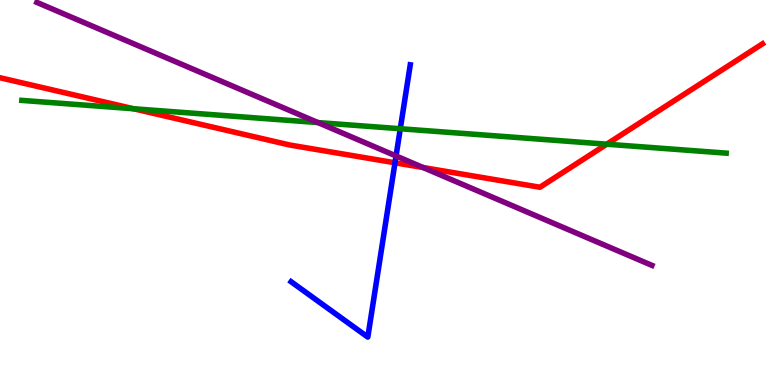[{'lines': ['blue', 'red'], 'intersections': [{'x': 5.1, 'y': 5.77}]}, {'lines': ['green', 'red'], 'intersections': [{'x': 1.72, 'y': 7.17}, {'x': 7.83, 'y': 6.25}]}, {'lines': ['purple', 'red'], 'intersections': [{'x': 5.46, 'y': 5.65}]}, {'lines': ['blue', 'green'], 'intersections': [{'x': 5.17, 'y': 6.66}]}, {'lines': ['blue', 'purple'], 'intersections': [{'x': 5.11, 'y': 5.95}]}, {'lines': ['green', 'purple'], 'intersections': [{'x': 4.1, 'y': 6.82}]}]